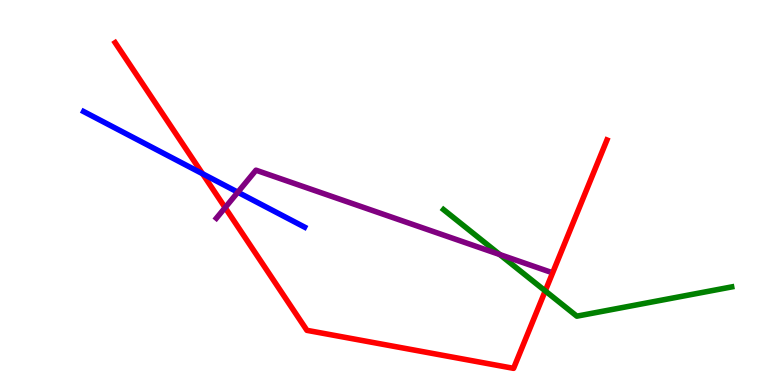[{'lines': ['blue', 'red'], 'intersections': [{'x': 2.61, 'y': 5.49}]}, {'lines': ['green', 'red'], 'intersections': [{'x': 7.04, 'y': 2.44}]}, {'lines': ['purple', 'red'], 'intersections': [{'x': 2.9, 'y': 4.61}]}, {'lines': ['blue', 'green'], 'intersections': []}, {'lines': ['blue', 'purple'], 'intersections': [{'x': 3.07, 'y': 5.01}]}, {'lines': ['green', 'purple'], 'intersections': [{'x': 6.45, 'y': 3.39}]}]